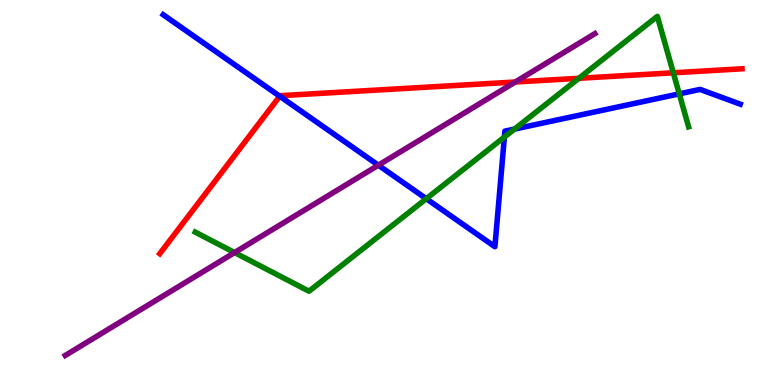[{'lines': ['blue', 'red'], 'intersections': [{'x': 3.61, 'y': 7.5}]}, {'lines': ['green', 'red'], 'intersections': [{'x': 7.47, 'y': 7.97}, {'x': 8.69, 'y': 8.11}]}, {'lines': ['purple', 'red'], 'intersections': [{'x': 6.65, 'y': 7.87}]}, {'lines': ['blue', 'green'], 'intersections': [{'x': 5.5, 'y': 4.84}, {'x': 6.51, 'y': 6.44}, {'x': 6.64, 'y': 6.65}, {'x': 8.76, 'y': 7.56}]}, {'lines': ['blue', 'purple'], 'intersections': [{'x': 4.88, 'y': 5.71}]}, {'lines': ['green', 'purple'], 'intersections': [{'x': 3.03, 'y': 3.44}]}]